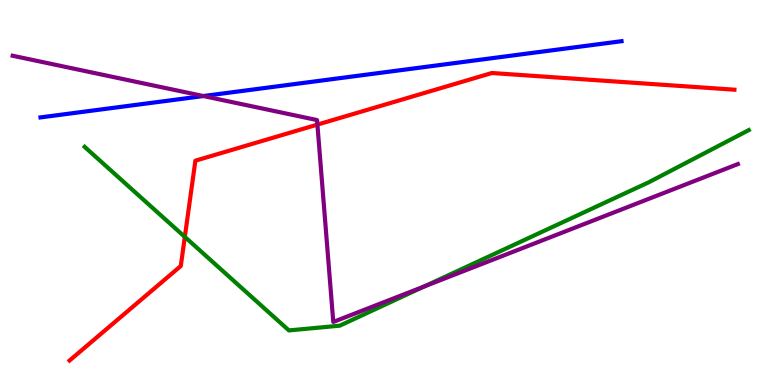[{'lines': ['blue', 'red'], 'intersections': []}, {'lines': ['green', 'red'], 'intersections': [{'x': 2.38, 'y': 3.85}]}, {'lines': ['purple', 'red'], 'intersections': [{'x': 4.1, 'y': 6.76}]}, {'lines': ['blue', 'green'], 'intersections': []}, {'lines': ['blue', 'purple'], 'intersections': [{'x': 2.62, 'y': 7.51}]}, {'lines': ['green', 'purple'], 'intersections': [{'x': 5.48, 'y': 2.56}]}]